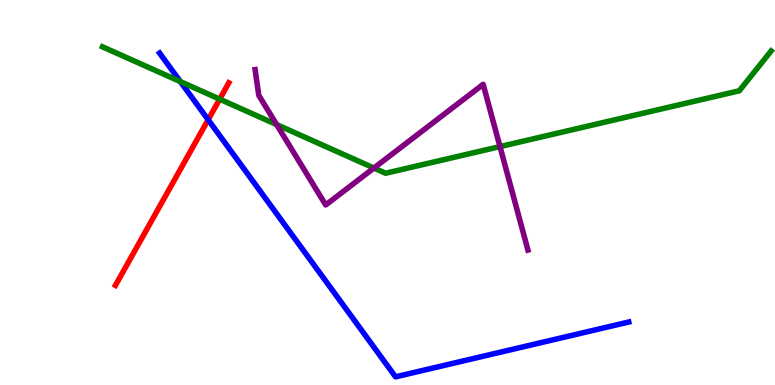[{'lines': ['blue', 'red'], 'intersections': [{'x': 2.69, 'y': 6.89}]}, {'lines': ['green', 'red'], 'intersections': [{'x': 2.83, 'y': 7.42}]}, {'lines': ['purple', 'red'], 'intersections': []}, {'lines': ['blue', 'green'], 'intersections': [{'x': 2.33, 'y': 7.88}]}, {'lines': ['blue', 'purple'], 'intersections': []}, {'lines': ['green', 'purple'], 'intersections': [{'x': 3.57, 'y': 6.76}, {'x': 4.82, 'y': 5.64}, {'x': 6.45, 'y': 6.19}]}]